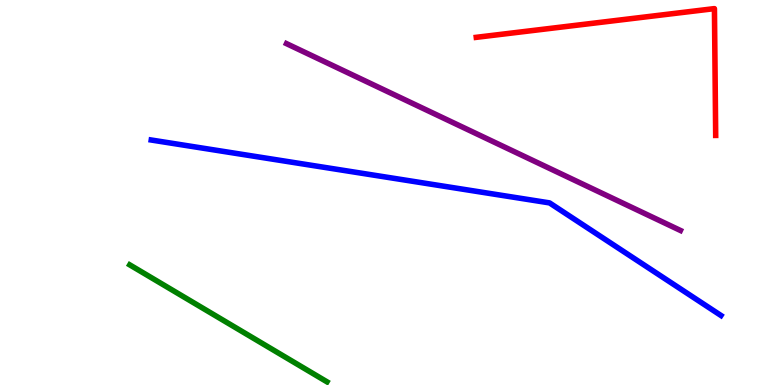[{'lines': ['blue', 'red'], 'intersections': []}, {'lines': ['green', 'red'], 'intersections': []}, {'lines': ['purple', 'red'], 'intersections': []}, {'lines': ['blue', 'green'], 'intersections': []}, {'lines': ['blue', 'purple'], 'intersections': []}, {'lines': ['green', 'purple'], 'intersections': []}]